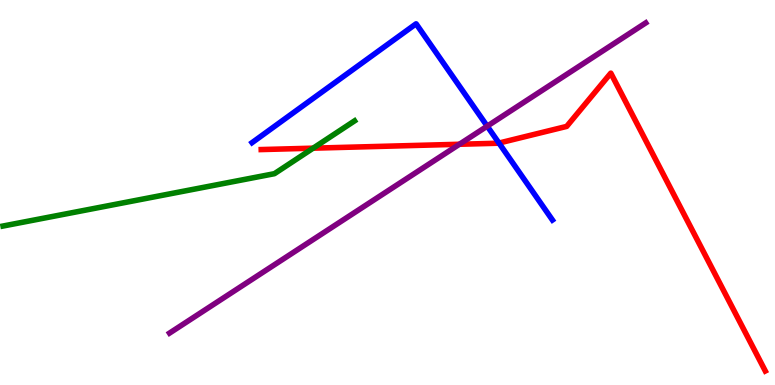[{'lines': ['blue', 'red'], 'intersections': [{'x': 6.44, 'y': 6.28}]}, {'lines': ['green', 'red'], 'intersections': [{'x': 4.04, 'y': 6.15}]}, {'lines': ['purple', 'red'], 'intersections': [{'x': 5.93, 'y': 6.25}]}, {'lines': ['blue', 'green'], 'intersections': []}, {'lines': ['blue', 'purple'], 'intersections': [{'x': 6.29, 'y': 6.72}]}, {'lines': ['green', 'purple'], 'intersections': []}]